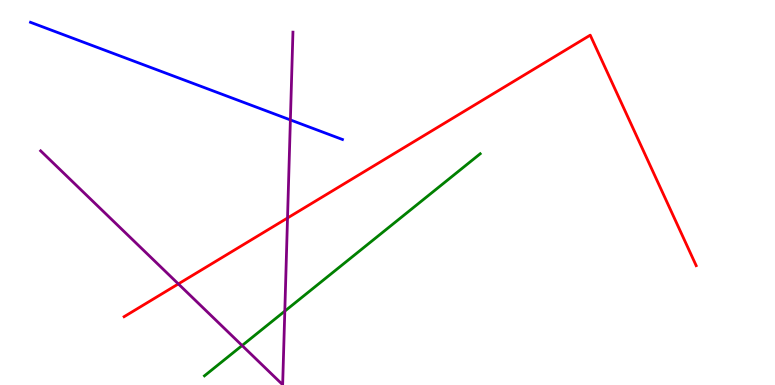[{'lines': ['blue', 'red'], 'intersections': []}, {'lines': ['green', 'red'], 'intersections': []}, {'lines': ['purple', 'red'], 'intersections': [{'x': 2.3, 'y': 2.63}, {'x': 3.71, 'y': 4.34}]}, {'lines': ['blue', 'green'], 'intersections': []}, {'lines': ['blue', 'purple'], 'intersections': [{'x': 3.75, 'y': 6.89}]}, {'lines': ['green', 'purple'], 'intersections': [{'x': 3.12, 'y': 1.03}, {'x': 3.67, 'y': 1.92}]}]